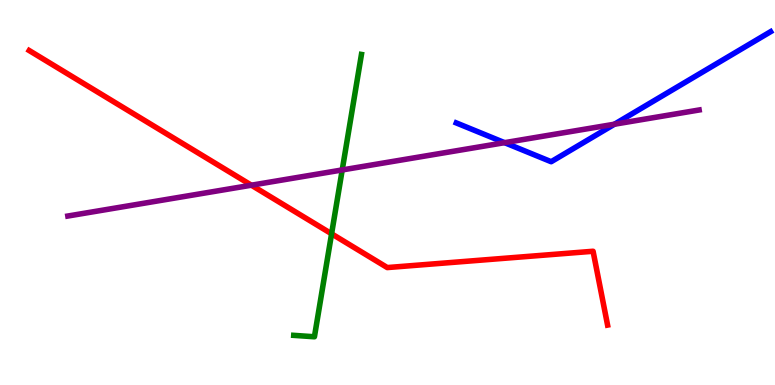[{'lines': ['blue', 'red'], 'intersections': []}, {'lines': ['green', 'red'], 'intersections': [{'x': 4.28, 'y': 3.93}]}, {'lines': ['purple', 'red'], 'intersections': [{'x': 3.24, 'y': 5.19}]}, {'lines': ['blue', 'green'], 'intersections': []}, {'lines': ['blue', 'purple'], 'intersections': [{'x': 6.51, 'y': 6.29}, {'x': 7.93, 'y': 6.77}]}, {'lines': ['green', 'purple'], 'intersections': [{'x': 4.42, 'y': 5.59}]}]